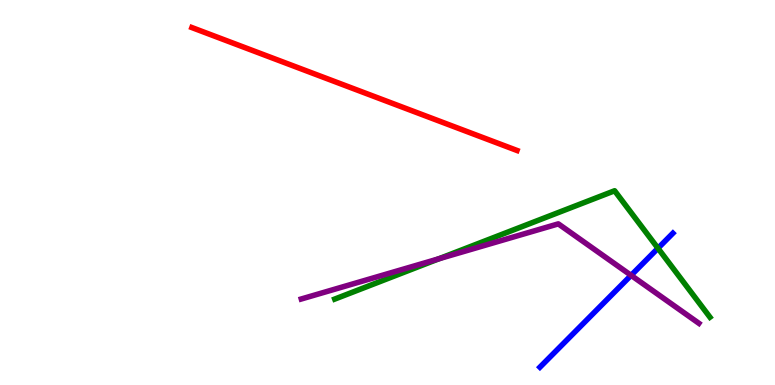[{'lines': ['blue', 'red'], 'intersections': []}, {'lines': ['green', 'red'], 'intersections': []}, {'lines': ['purple', 'red'], 'intersections': []}, {'lines': ['blue', 'green'], 'intersections': [{'x': 8.49, 'y': 3.55}]}, {'lines': ['blue', 'purple'], 'intersections': [{'x': 8.14, 'y': 2.85}]}, {'lines': ['green', 'purple'], 'intersections': [{'x': 5.66, 'y': 3.28}]}]